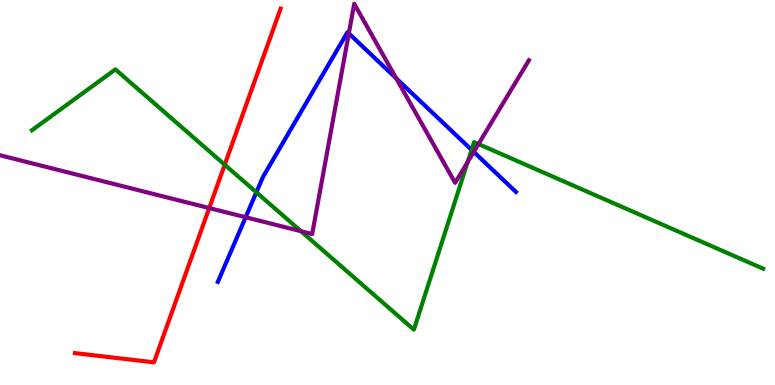[{'lines': ['blue', 'red'], 'intersections': []}, {'lines': ['green', 'red'], 'intersections': [{'x': 2.9, 'y': 5.72}]}, {'lines': ['purple', 'red'], 'intersections': [{'x': 2.7, 'y': 4.6}]}, {'lines': ['blue', 'green'], 'intersections': [{'x': 3.31, 'y': 5.0}, {'x': 6.08, 'y': 6.11}]}, {'lines': ['blue', 'purple'], 'intersections': [{'x': 3.17, 'y': 4.36}, {'x': 4.5, 'y': 9.13}, {'x': 5.11, 'y': 7.96}, {'x': 6.11, 'y': 6.05}]}, {'lines': ['green', 'purple'], 'intersections': [{'x': 3.88, 'y': 3.99}, {'x': 6.03, 'y': 5.79}, {'x': 6.17, 'y': 6.26}]}]